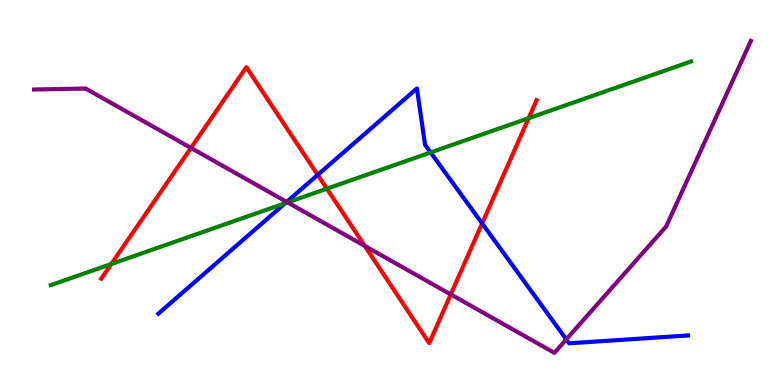[{'lines': ['blue', 'red'], 'intersections': [{'x': 4.1, 'y': 5.46}, {'x': 6.22, 'y': 4.2}]}, {'lines': ['green', 'red'], 'intersections': [{'x': 1.44, 'y': 3.14}, {'x': 4.22, 'y': 5.1}, {'x': 6.82, 'y': 6.93}]}, {'lines': ['purple', 'red'], 'intersections': [{'x': 2.46, 'y': 6.16}, {'x': 4.71, 'y': 3.61}, {'x': 5.82, 'y': 2.35}]}, {'lines': ['blue', 'green'], 'intersections': [{'x': 3.68, 'y': 4.72}, {'x': 5.56, 'y': 6.04}]}, {'lines': ['blue', 'purple'], 'intersections': [{'x': 3.7, 'y': 4.76}, {'x': 7.31, 'y': 1.18}]}, {'lines': ['green', 'purple'], 'intersections': [{'x': 3.71, 'y': 4.74}]}]